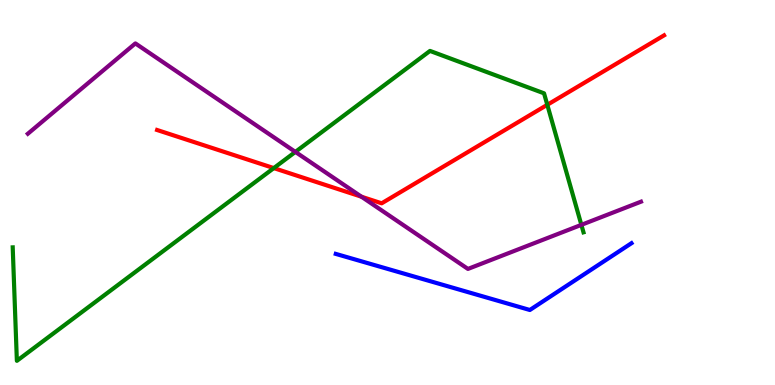[{'lines': ['blue', 'red'], 'intersections': []}, {'lines': ['green', 'red'], 'intersections': [{'x': 3.53, 'y': 5.63}, {'x': 7.06, 'y': 7.28}]}, {'lines': ['purple', 'red'], 'intersections': [{'x': 4.66, 'y': 4.89}]}, {'lines': ['blue', 'green'], 'intersections': []}, {'lines': ['blue', 'purple'], 'intersections': []}, {'lines': ['green', 'purple'], 'intersections': [{'x': 3.81, 'y': 6.05}, {'x': 7.5, 'y': 4.16}]}]